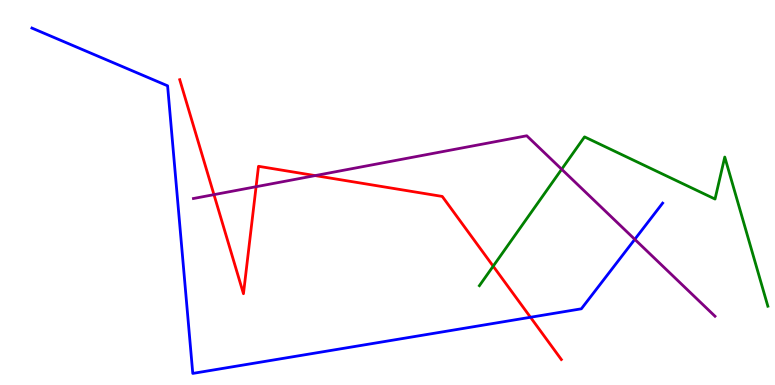[{'lines': ['blue', 'red'], 'intersections': [{'x': 6.84, 'y': 1.76}]}, {'lines': ['green', 'red'], 'intersections': [{'x': 6.36, 'y': 3.09}]}, {'lines': ['purple', 'red'], 'intersections': [{'x': 2.76, 'y': 4.94}, {'x': 3.3, 'y': 5.15}, {'x': 4.07, 'y': 5.44}]}, {'lines': ['blue', 'green'], 'intersections': []}, {'lines': ['blue', 'purple'], 'intersections': [{'x': 8.19, 'y': 3.78}]}, {'lines': ['green', 'purple'], 'intersections': [{'x': 7.25, 'y': 5.6}]}]